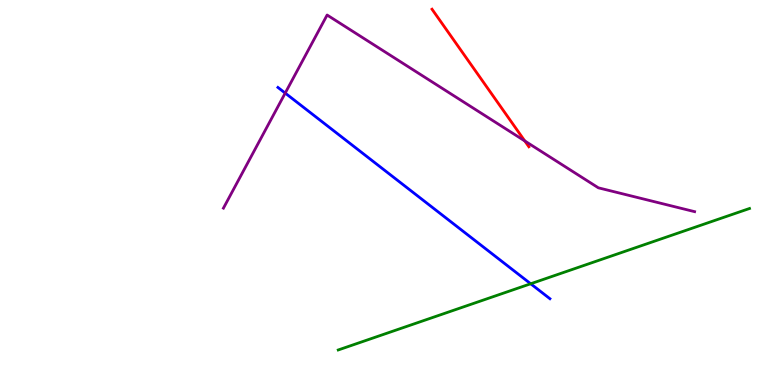[{'lines': ['blue', 'red'], 'intersections': []}, {'lines': ['green', 'red'], 'intersections': []}, {'lines': ['purple', 'red'], 'intersections': [{'x': 6.77, 'y': 6.34}]}, {'lines': ['blue', 'green'], 'intersections': [{'x': 6.85, 'y': 2.63}]}, {'lines': ['blue', 'purple'], 'intersections': [{'x': 3.68, 'y': 7.58}]}, {'lines': ['green', 'purple'], 'intersections': []}]